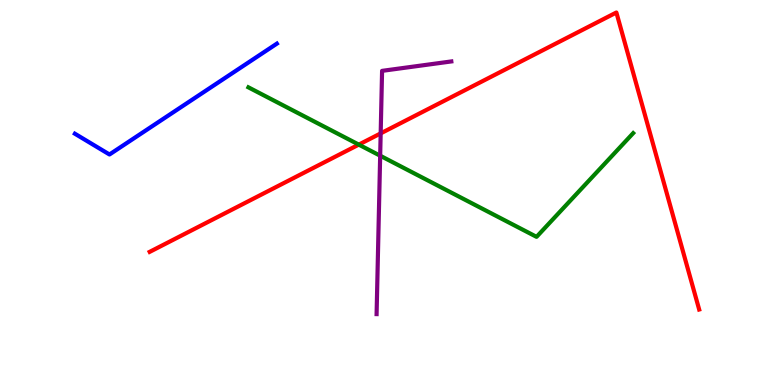[{'lines': ['blue', 'red'], 'intersections': []}, {'lines': ['green', 'red'], 'intersections': [{'x': 4.63, 'y': 6.24}]}, {'lines': ['purple', 'red'], 'intersections': [{'x': 4.91, 'y': 6.54}]}, {'lines': ['blue', 'green'], 'intersections': []}, {'lines': ['blue', 'purple'], 'intersections': []}, {'lines': ['green', 'purple'], 'intersections': [{'x': 4.91, 'y': 5.96}]}]